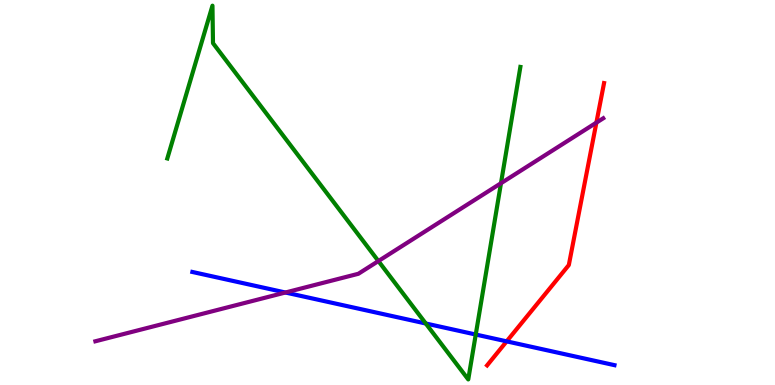[{'lines': ['blue', 'red'], 'intersections': [{'x': 6.54, 'y': 1.13}]}, {'lines': ['green', 'red'], 'intersections': []}, {'lines': ['purple', 'red'], 'intersections': [{'x': 7.7, 'y': 6.81}]}, {'lines': ['blue', 'green'], 'intersections': [{'x': 5.49, 'y': 1.6}, {'x': 6.14, 'y': 1.31}]}, {'lines': ['blue', 'purple'], 'intersections': [{'x': 3.68, 'y': 2.4}]}, {'lines': ['green', 'purple'], 'intersections': [{'x': 4.88, 'y': 3.22}, {'x': 6.46, 'y': 5.24}]}]